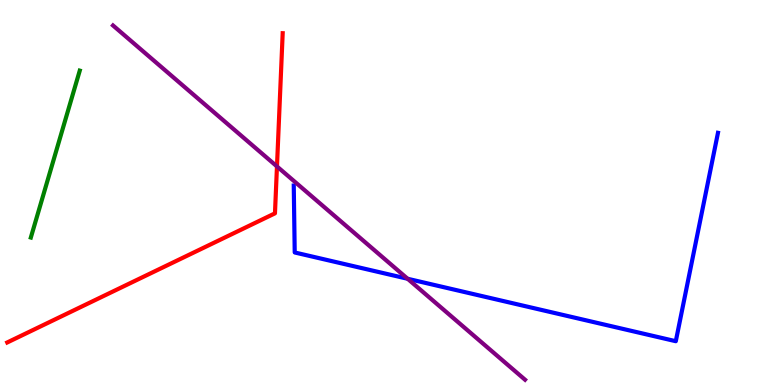[{'lines': ['blue', 'red'], 'intersections': []}, {'lines': ['green', 'red'], 'intersections': []}, {'lines': ['purple', 'red'], 'intersections': [{'x': 3.57, 'y': 5.68}]}, {'lines': ['blue', 'green'], 'intersections': []}, {'lines': ['blue', 'purple'], 'intersections': [{'x': 5.26, 'y': 2.76}]}, {'lines': ['green', 'purple'], 'intersections': []}]